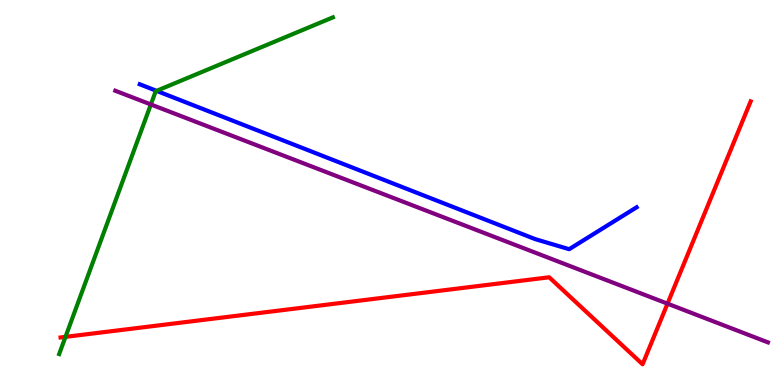[{'lines': ['blue', 'red'], 'intersections': []}, {'lines': ['green', 'red'], 'intersections': [{'x': 0.845, 'y': 1.25}]}, {'lines': ['purple', 'red'], 'intersections': [{'x': 8.61, 'y': 2.11}]}, {'lines': ['blue', 'green'], 'intersections': [{'x': 2.02, 'y': 7.64}]}, {'lines': ['blue', 'purple'], 'intersections': []}, {'lines': ['green', 'purple'], 'intersections': [{'x': 1.95, 'y': 7.29}]}]